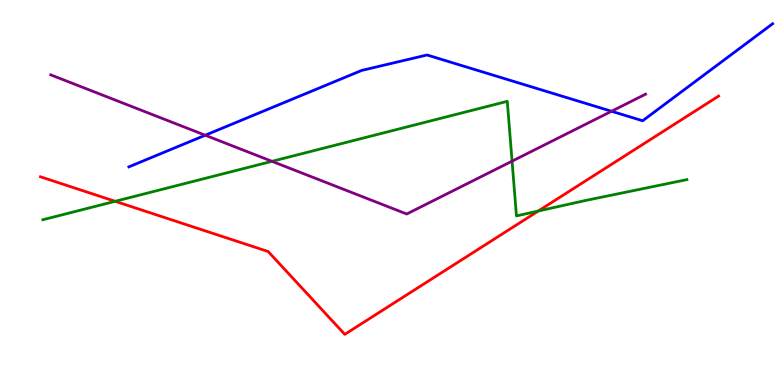[{'lines': ['blue', 'red'], 'intersections': []}, {'lines': ['green', 'red'], 'intersections': [{'x': 1.49, 'y': 4.77}, {'x': 6.95, 'y': 4.52}]}, {'lines': ['purple', 'red'], 'intersections': []}, {'lines': ['blue', 'green'], 'intersections': []}, {'lines': ['blue', 'purple'], 'intersections': [{'x': 2.65, 'y': 6.49}, {'x': 7.89, 'y': 7.11}]}, {'lines': ['green', 'purple'], 'intersections': [{'x': 3.51, 'y': 5.81}, {'x': 6.61, 'y': 5.81}]}]